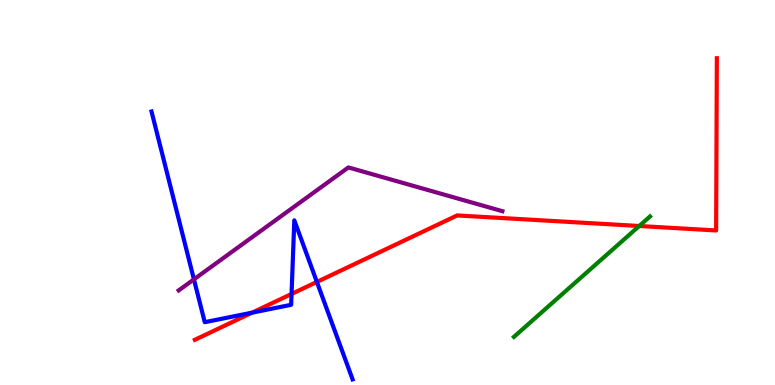[{'lines': ['blue', 'red'], 'intersections': [{'x': 3.25, 'y': 1.88}, {'x': 3.76, 'y': 2.36}, {'x': 4.09, 'y': 2.68}]}, {'lines': ['green', 'red'], 'intersections': [{'x': 8.25, 'y': 4.13}]}, {'lines': ['purple', 'red'], 'intersections': []}, {'lines': ['blue', 'green'], 'intersections': []}, {'lines': ['blue', 'purple'], 'intersections': [{'x': 2.5, 'y': 2.74}]}, {'lines': ['green', 'purple'], 'intersections': []}]